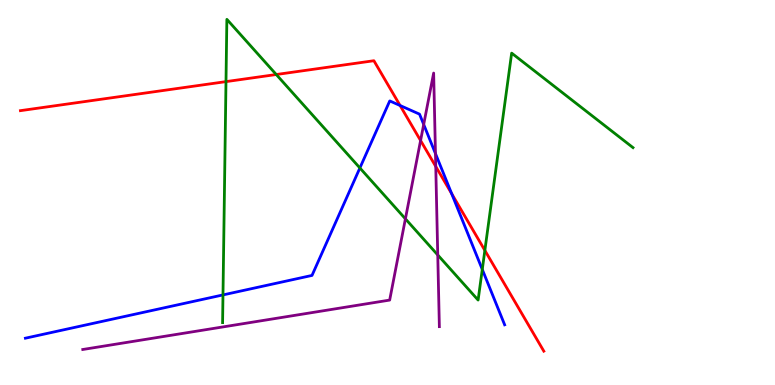[{'lines': ['blue', 'red'], 'intersections': [{'x': 5.16, 'y': 7.26}, {'x': 5.83, 'y': 4.97}]}, {'lines': ['green', 'red'], 'intersections': [{'x': 2.92, 'y': 7.88}, {'x': 3.56, 'y': 8.06}, {'x': 6.26, 'y': 3.5}]}, {'lines': ['purple', 'red'], 'intersections': [{'x': 5.43, 'y': 6.35}, {'x': 5.62, 'y': 5.68}]}, {'lines': ['blue', 'green'], 'intersections': [{'x': 2.88, 'y': 2.34}, {'x': 4.64, 'y': 5.64}, {'x': 6.22, 'y': 3.0}]}, {'lines': ['blue', 'purple'], 'intersections': [{'x': 5.47, 'y': 6.77}, {'x': 5.62, 'y': 6.01}]}, {'lines': ['green', 'purple'], 'intersections': [{'x': 5.23, 'y': 4.32}, {'x': 5.65, 'y': 3.38}]}]